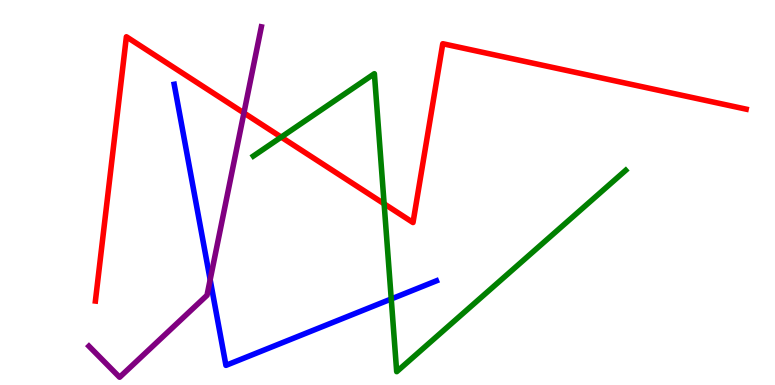[{'lines': ['blue', 'red'], 'intersections': []}, {'lines': ['green', 'red'], 'intersections': [{'x': 3.63, 'y': 6.44}, {'x': 4.96, 'y': 4.71}]}, {'lines': ['purple', 'red'], 'intersections': [{'x': 3.15, 'y': 7.07}]}, {'lines': ['blue', 'green'], 'intersections': [{'x': 5.05, 'y': 2.23}]}, {'lines': ['blue', 'purple'], 'intersections': [{'x': 2.71, 'y': 2.73}]}, {'lines': ['green', 'purple'], 'intersections': []}]